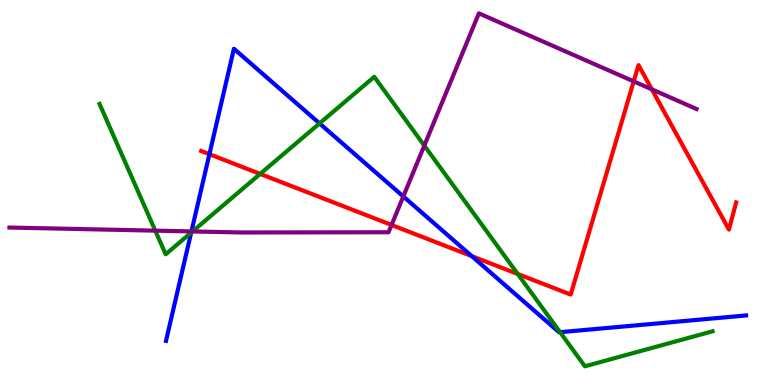[{'lines': ['blue', 'red'], 'intersections': [{'x': 2.7, 'y': 6.0}, {'x': 6.09, 'y': 3.35}]}, {'lines': ['green', 'red'], 'intersections': [{'x': 3.36, 'y': 5.48}, {'x': 6.68, 'y': 2.88}]}, {'lines': ['purple', 'red'], 'intersections': [{'x': 5.05, 'y': 4.16}, {'x': 8.18, 'y': 7.89}, {'x': 8.41, 'y': 7.68}]}, {'lines': ['blue', 'green'], 'intersections': [{'x': 2.47, 'y': 3.96}, {'x': 4.12, 'y': 6.79}, {'x': 7.23, 'y': 1.37}]}, {'lines': ['blue', 'purple'], 'intersections': [{'x': 2.47, 'y': 3.99}, {'x': 5.2, 'y': 4.9}]}, {'lines': ['green', 'purple'], 'intersections': [{'x': 2.0, 'y': 4.01}, {'x': 2.48, 'y': 3.99}, {'x': 5.47, 'y': 6.22}]}]